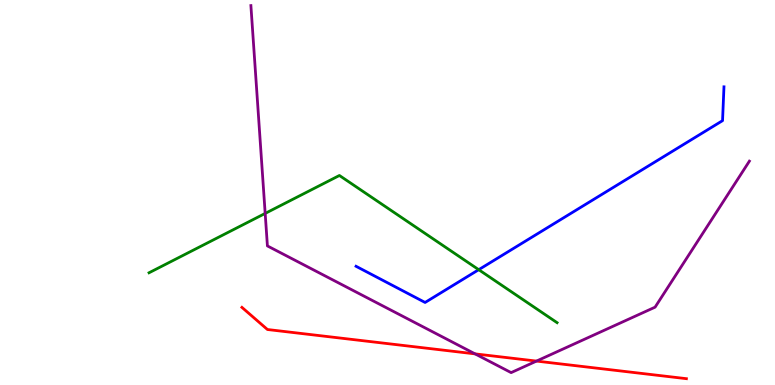[{'lines': ['blue', 'red'], 'intersections': []}, {'lines': ['green', 'red'], 'intersections': []}, {'lines': ['purple', 'red'], 'intersections': [{'x': 6.13, 'y': 0.808}, {'x': 6.92, 'y': 0.621}]}, {'lines': ['blue', 'green'], 'intersections': [{'x': 6.18, 'y': 3.0}]}, {'lines': ['blue', 'purple'], 'intersections': []}, {'lines': ['green', 'purple'], 'intersections': [{'x': 3.42, 'y': 4.46}]}]